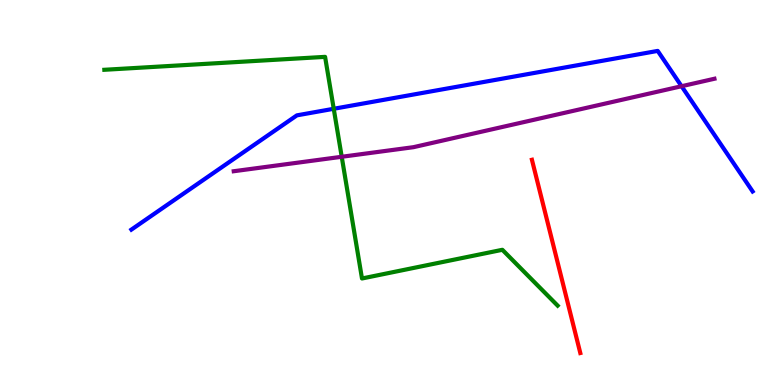[{'lines': ['blue', 'red'], 'intersections': []}, {'lines': ['green', 'red'], 'intersections': []}, {'lines': ['purple', 'red'], 'intersections': []}, {'lines': ['blue', 'green'], 'intersections': [{'x': 4.31, 'y': 7.17}]}, {'lines': ['blue', 'purple'], 'intersections': [{'x': 8.79, 'y': 7.76}]}, {'lines': ['green', 'purple'], 'intersections': [{'x': 4.41, 'y': 5.93}]}]